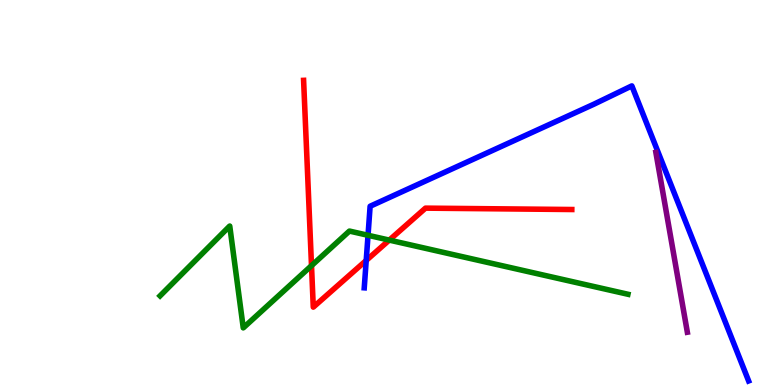[{'lines': ['blue', 'red'], 'intersections': [{'x': 4.73, 'y': 3.24}]}, {'lines': ['green', 'red'], 'intersections': [{'x': 4.02, 'y': 3.1}, {'x': 5.02, 'y': 3.76}]}, {'lines': ['purple', 'red'], 'intersections': []}, {'lines': ['blue', 'green'], 'intersections': [{'x': 4.75, 'y': 3.89}]}, {'lines': ['blue', 'purple'], 'intersections': []}, {'lines': ['green', 'purple'], 'intersections': []}]